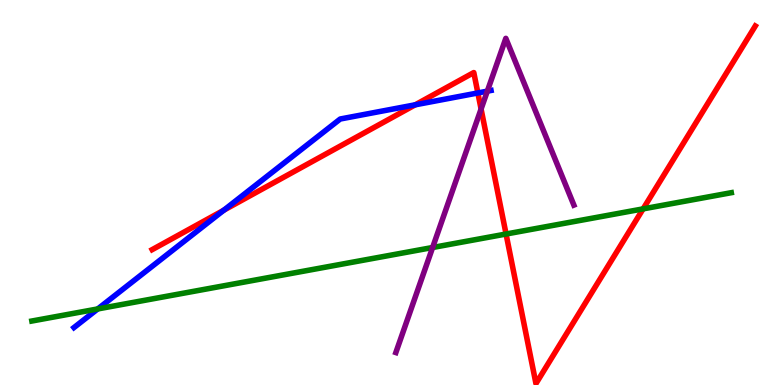[{'lines': ['blue', 'red'], 'intersections': [{'x': 2.89, 'y': 4.54}, {'x': 5.36, 'y': 7.28}, {'x': 6.17, 'y': 7.59}]}, {'lines': ['green', 'red'], 'intersections': [{'x': 6.53, 'y': 3.92}, {'x': 8.3, 'y': 4.57}]}, {'lines': ['purple', 'red'], 'intersections': [{'x': 6.21, 'y': 7.17}]}, {'lines': ['blue', 'green'], 'intersections': [{'x': 1.26, 'y': 1.98}]}, {'lines': ['blue', 'purple'], 'intersections': [{'x': 6.29, 'y': 7.63}]}, {'lines': ['green', 'purple'], 'intersections': [{'x': 5.58, 'y': 3.57}]}]